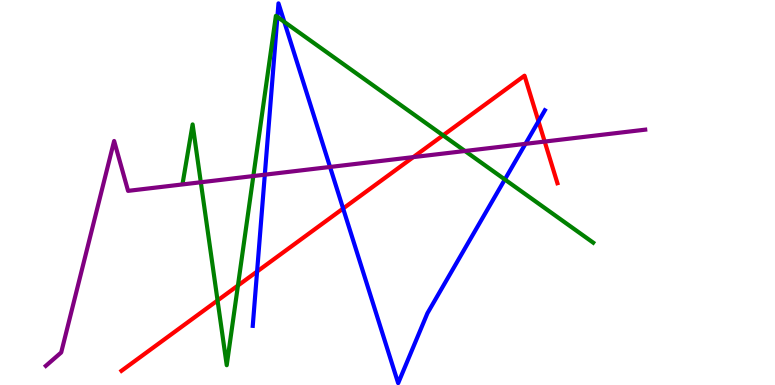[{'lines': ['blue', 'red'], 'intersections': [{'x': 3.32, 'y': 2.95}, {'x': 4.43, 'y': 4.58}, {'x': 6.95, 'y': 6.85}]}, {'lines': ['green', 'red'], 'intersections': [{'x': 2.81, 'y': 2.2}, {'x': 3.07, 'y': 2.58}, {'x': 5.72, 'y': 6.48}]}, {'lines': ['purple', 'red'], 'intersections': [{'x': 5.33, 'y': 5.92}, {'x': 7.03, 'y': 6.32}]}, {'lines': ['blue', 'green'], 'intersections': [{'x': 3.58, 'y': 9.56}, {'x': 3.67, 'y': 9.43}, {'x': 6.51, 'y': 5.34}]}, {'lines': ['blue', 'purple'], 'intersections': [{'x': 3.42, 'y': 5.46}, {'x': 4.26, 'y': 5.66}, {'x': 6.78, 'y': 6.26}]}, {'lines': ['green', 'purple'], 'intersections': [{'x': 2.59, 'y': 5.27}, {'x': 3.27, 'y': 5.43}, {'x': 6.0, 'y': 6.08}]}]